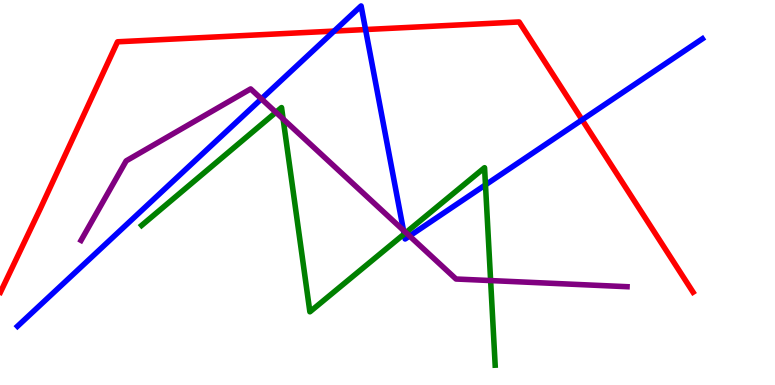[{'lines': ['blue', 'red'], 'intersections': [{'x': 4.31, 'y': 9.19}, {'x': 4.72, 'y': 9.23}, {'x': 7.51, 'y': 6.89}]}, {'lines': ['green', 'red'], 'intersections': []}, {'lines': ['purple', 'red'], 'intersections': []}, {'lines': ['blue', 'green'], 'intersections': [{'x': 5.22, 'y': 3.92}, {'x': 6.26, 'y': 5.2}]}, {'lines': ['blue', 'purple'], 'intersections': [{'x': 3.37, 'y': 7.43}, {'x': 5.21, 'y': 4.02}, {'x': 5.28, 'y': 3.87}]}, {'lines': ['green', 'purple'], 'intersections': [{'x': 3.56, 'y': 7.08}, {'x': 3.65, 'y': 6.91}, {'x': 5.24, 'y': 3.96}, {'x': 6.33, 'y': 2.71}]}]